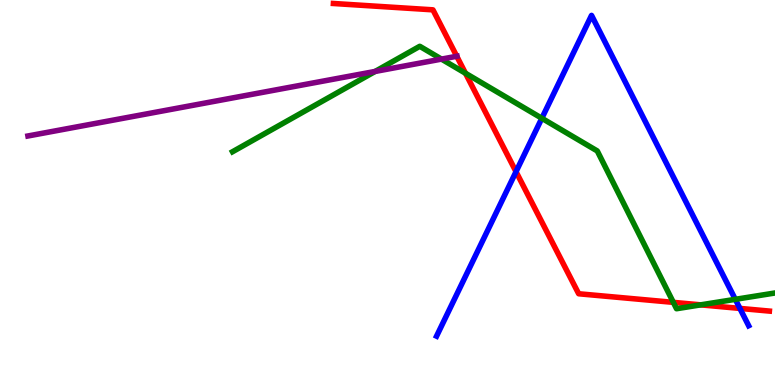[{'lines': ['blue', 'red'], 'intersections': [{'x': 6.66, 'y': 5.54}, {'x': 9.55, 'y': 1.99}]}, {'lines': ['green', 'red'], 'intersections': [{'x': 6.01, 'y': 8.1}, {'x': 8.69, 'y': 2.15}, {'x': 9.04, 'y': 2.08}]}, {'lines': ['purple', 'red'], 'intersections': [{'x': 5.89, 'y': 8.54}]}, {'lines': ['blue', 'green'], 'intersections': [{'x': 6.99, 'y': 6.93}, {'x': 9.49, 'y': 2.23}]}, {'lines': ['blue', 'purple'], 'intersections': []}, {'lines': ['green', 'purple'], 'intersections': [{'x': 4.84, 'y': 8.14}, {'x': 5.7, 'y': 8.46}]}]